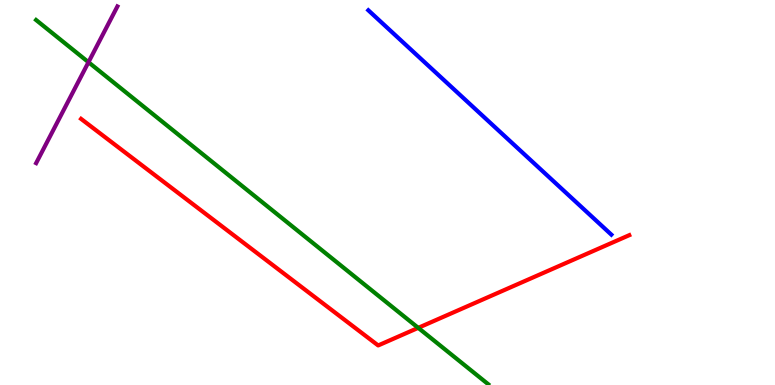[{'lines': ['blue', 'red'], 'intersections': []}, {'lines': ['green', 'red'], 'intersections': [{'x': 5.4, 'y': 1.48}]}, {'lines': ['purple', 'red'], 'intersections': []}, {'lines': ['blue', 'green'], 'intersections': []}, {'lines': ['blue', 'purple'], 'intersections': []}, {'lines': ['green', 'purple'], 'intersections': [{'x': 1.14, 'y': 8.38}]}]